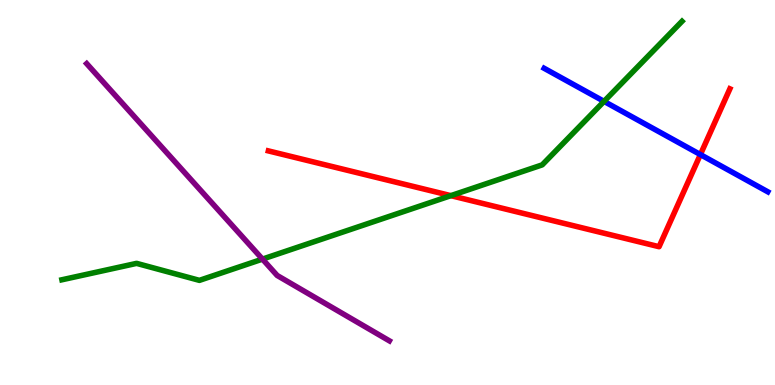[{'lines': ['blue', 'red'], 'intersections': [{'x': 9.04, 'y': 5.99}]}, {'lines': ['green', 'red'], 'intersections': [{'x': 5.82, 'y': 4.92}]}, {'lines': ['purple', 'red'], 'intersections': []}, {'lines': ['blue', 'green'], 'intersections': [{'x': 7.79, 'y': 7.37}]}, {'lines': ['blue', 'purple'], 'intersections': []}, {'lines': ['green', 'purple'], 'intersections': [{'x': 3.39, 'y': 3.27}]}]